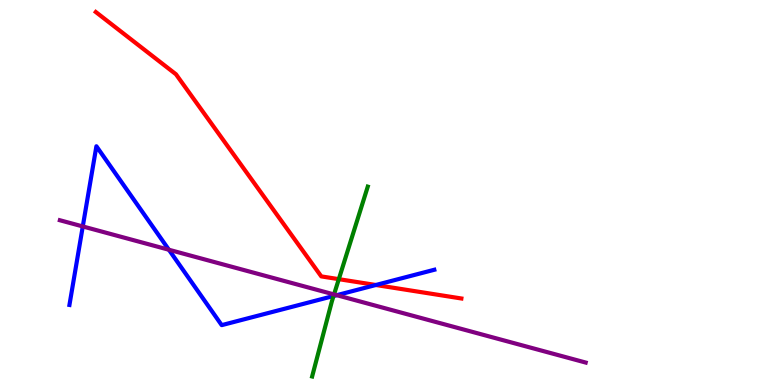[{'lines': ['blue', 'red'], 'intersections': [{'x': 4.85, 'y': 2.6}]}, {'lines': ['green', 'red'], 'intersections': [{'x': 4.37, 'y': 2.75}]}, {'lines': ['purple', 'red'], 'intersections': []}, {'lines': ['blue', 'green'], 'intersections': [{'x': 4.3, 'y': 2.31}]}, {'lines': ['blue', 'purple'], 'intersections': [{'x': 1.07, 'y': 4.12}, {'x': 2.18, 'y': 3.51}, {'x': 4.35, 'y': 2.33}]}, {'lines': ['green', 'purple'], 'intersections': [{'x': 4.31, 'y': 2.35}]}]